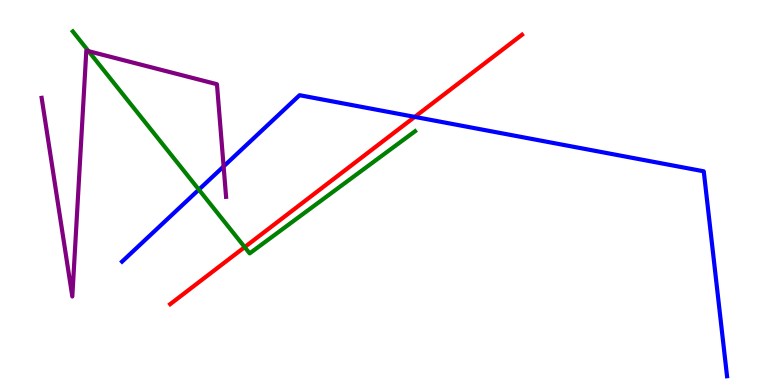[{'lines': ['blue', 'red'], 'intersections': [{'x': 5.35, 'y': 6.96}]}, {'lines': ['green', 'red'], 'intersections': [{'x': 3.16, 'y': 3.58}]}, {'lines': ['purple', 'red'], 'intersections': []}, {'lines': ['blue', 'green'], 'intersections': [{'x': 2.57, 'y': 5.07}]}, {'lines': ['blue', 'purple'], 'intersections': [{'x': 2.89, 'y': 5.68}]}, {'lines': ['green', 'purple'], 'intersections': [{'x': 1.14, 'y': 8.67}]}]